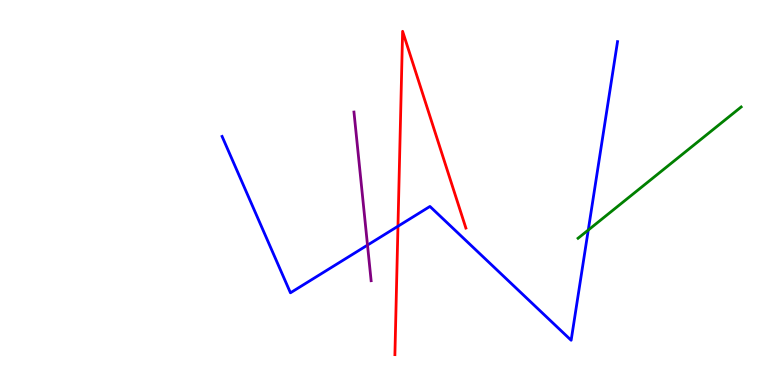[{'lines': ['blue', 'red'], 'intersections': [{'x': 5.14, 'y': 4.12}]}, {'lines': ['green', 'red'], 'intersections': []}, {'lines': ['purple', 'red'], 'intersections': []}, {'lines': ['blue', 'green'], 'intersections': [{'x': 7.59, 'y': 4.02}]}, {'lines': ['blue', 'purple'], 'intersections': [{'x': 4.74, 'y': 3.63}]}, {'lines': ['green', 'purple'], 'intersections': []}]